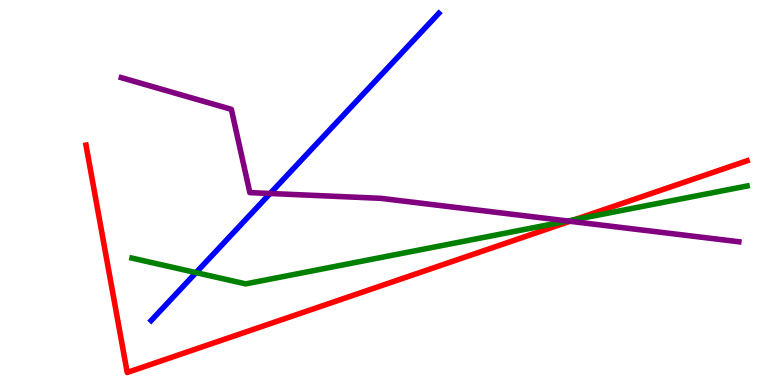[{'lines': ['blue', 'red'], 'intersections': []}, {'lines': ['green', 'red'], 'intersections': [{'x': 7.42, 'y': 4.3}]}, {'lines': ['purple', 'red'], 'intersections': [{'x': 7.35, 'y': 4.25}]}, {'lines': ['blue', 'green'], 'intersections': [{'x': 2.53, 'y': 2.92}]}, {'lines': ['blue', 'purple'], 'intersections': [{'x': 3.49, 'y': 4.97}]}, {'lines': ['green', 'purple'], 'intersections': [{'x': 7.33, 'y': 4.26}]}]